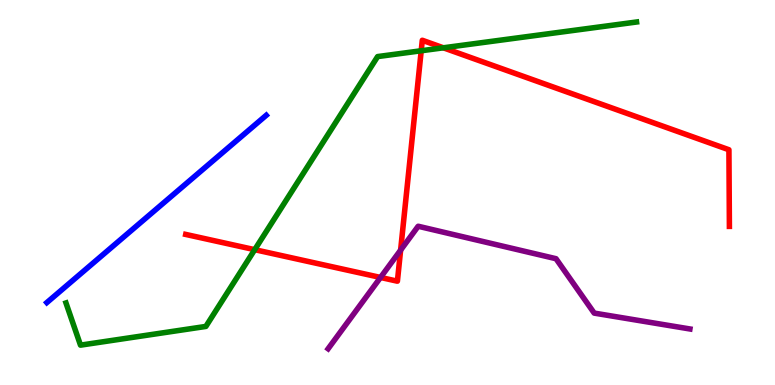[{'lines': ['blue', 'red'], 'intersections': []}, {'lines': ['green', 'red'], 'intersections': [{'x': 3.29, 'y': 3.52}, {'x': 5.43, 'y': 8.68}, {'x': 5.72, 'y': 8.76}]}, {'lines': ['purple', 'red'], 'intersections': [{'x': 4.91, 'y': 2.79}, {'x': 5.17, 'y': 3.5}]}, {'lines': ['blue', 'green'], 'intersections': []}, {'lines': ['blue', 'purple'], 'intersections': []}, {'lines': ['green', 'purple'], 'intersections': []}]